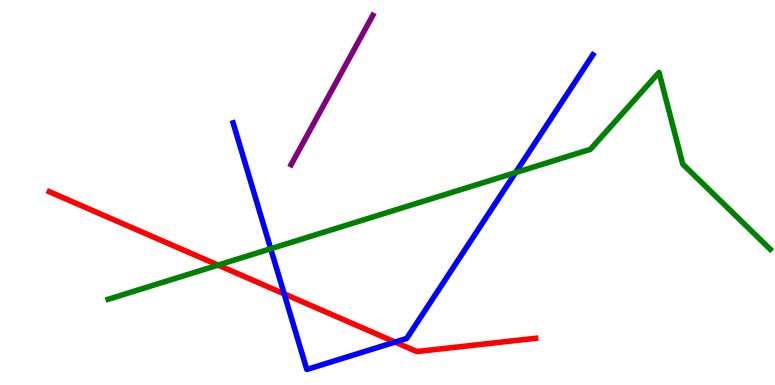[{'lines': ['blue', 'red'], 'intersections': [{'x': 3.67, 'y': 2.37}, {'x': 5.1, 'y': 1.12}]}, {'lines': ['green', 'red'], 'intersections': [{'x': 2.81, 'y': 3.11}]}, {'lines': ['purple', 'red'], 'intersections': []}, {'lines': ['blue', 'green'], 'intersections': [{'x': 3.49, 'y': 3.54}, {'x': 6.65, 'y': 5.52}]}, {'lines': ['blue', 'purple'], 'intersections': []}, {'lines': ['green', 'purple'], 'intersections': []}]